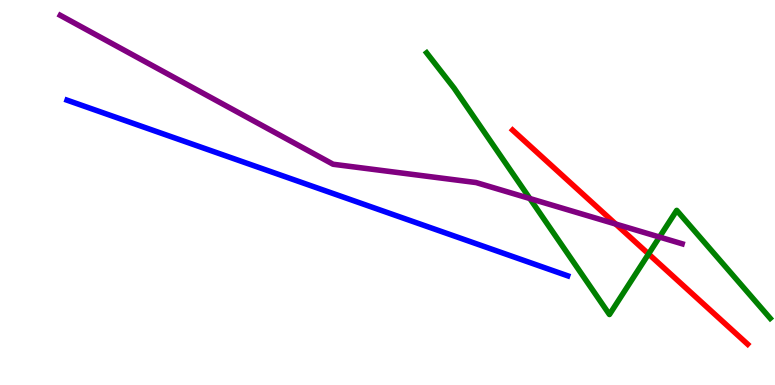[{'lines': ['blue', 'red'], 'intersections': []}, {'lines': ['green', 'red'], 'intersections': [{'x': 8.37, 'y': 3.4}]}, {'lines': ['purple', 'red'], 'intersections': [{'x': 7.94, 'y': 4.18}]}, {'lines': ['blue', 'green'], 'intersections': []}, {'lines': ['blue', 'purple'], 'intersections': []}, {'lines': ['green', 'purple'], 'intersections': [{'x': 6.84, 'y': 4.84}, {'x': 8.51, 'y': 3.84}]}]